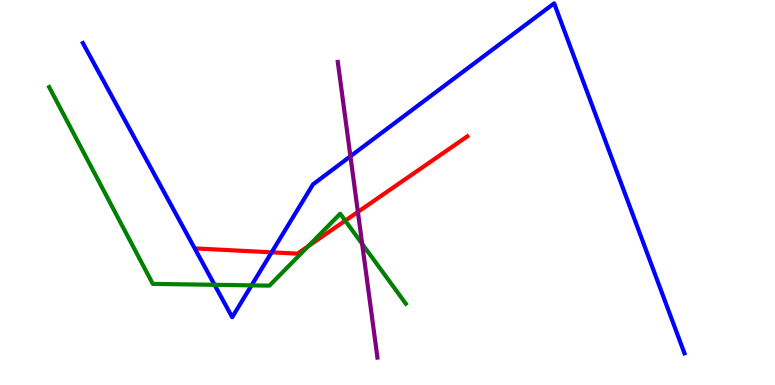[{'lines': ['blue', 'red'], 'intersections': [{'x': 3.51, 'y': 3.45}]}, {'lines': ['green', 'red'], 'intersections': [{'x': 3.98, 'y': 3.61}, {'x': 4.45, 'y': 4.27}]}, {'lines': ['purple', 'red'], 'intersections': [{'x': 4.62, 'y': 4.5}]}, {'lines': ['blue', 'green'], 'intersections': [{'x': 2.77, 'y': 2.6}, {'x': 3.25, 'y': 2.59}]}, {'lines': ['blue', 'purple'], 'intersections': [{'x': 4.52, 'y': 5.94}]}, {'lines': ['green', 'purple'], 'intersections': [{'x': 4.67, 'y': 3.67}]}]